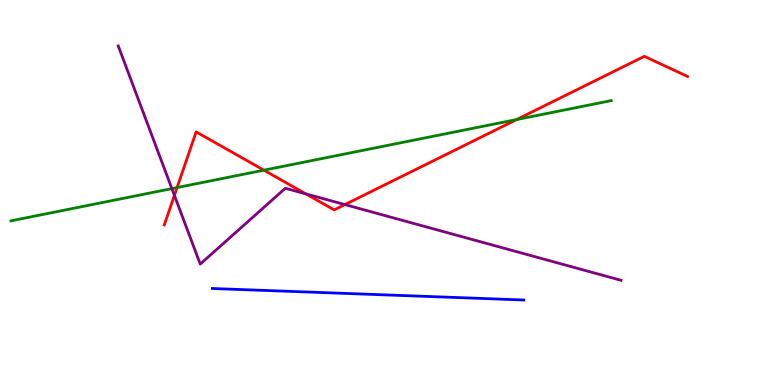[{'lines': ['blue', 'red'], 'intersections': []}, {'lines': ['green', 'red'], 'intersections': [{'x': 2.28, 'y': 5.13}, {'x': 3.41, 'y': 5.58}, {'x': 6.67, 'y': 6.89}]}, {'lines': ['purple', 'red'], 'intersections': [{'x': 2.25, 'y': 4.93}, {'x': 3.95, 'y': 4.96}, {'x': 4.45, 'y': 4.69}]}, {'lines': ['blue', 'green'], 'intersections': []}, {'lines': ['blue', 'purple'], 'intersections': []}, {'lines': ['green', 'purple'], 'intersections': [{'x': 2.22, 'y': 5.1}]}]